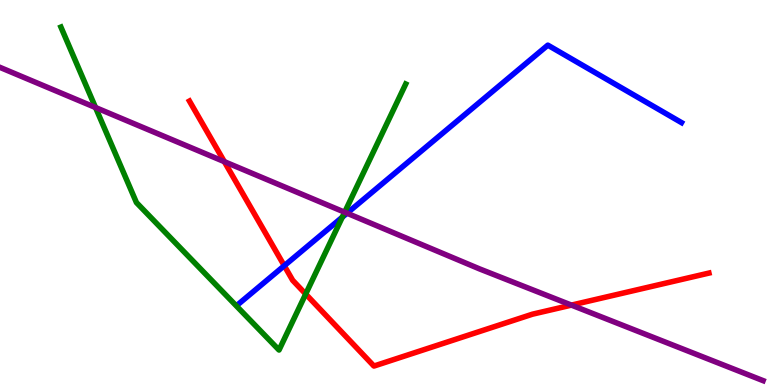[{'lines': ['blue', 'red'], 'intersections': [{'x': 3.67, 'y': 3.1}]}, {'lines': ['green', 'red'], 'intersections': [{'x': 3.94, 'y': 2.36}]}, {'lines': ['purple', 'red'], 'intersections': [{'x': 2.89, 'y': 5.8}, {'x': 7.37, 'y': 2.08}]}, {'lines': ['blue', 'green'], 'intersections': [{'x': 4.42, 'y': 4.36}]}, {'lines': ['blue', 'purple'], 'intersections': [{'x': 4.48, 'y': 4.46}]}, {'lines': ['green', 'purple'], 'intersections': [{'x': 1.23, 'y': 7.21}, {'x': 4.45, 'y': 4.49}]}]